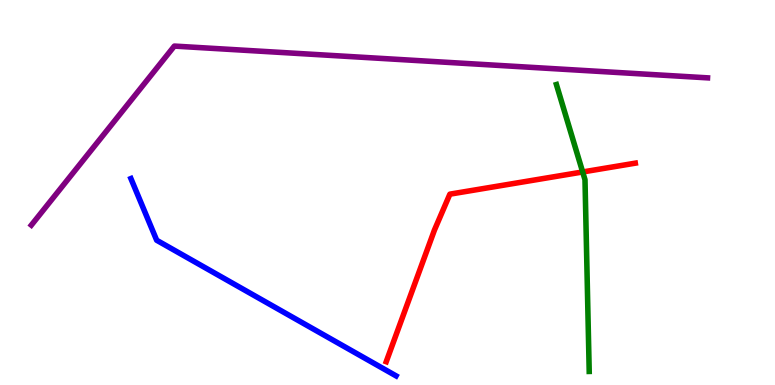[{'lines': ['blue', 'red'], 'intersections': []}, {'lines': ['green', 'red'], 'intersections': [{'x': 7.52, 'y': 5.53}]}, {'lines': ['purple', 'red'], 'intersections': []}, {'lines': ['blue', 'green'], 'intersections': []}, {'lines': ['blue', 'purple'], 'intersections': []}, {'lines': ['green', 'purple'], 'intersections': []}]